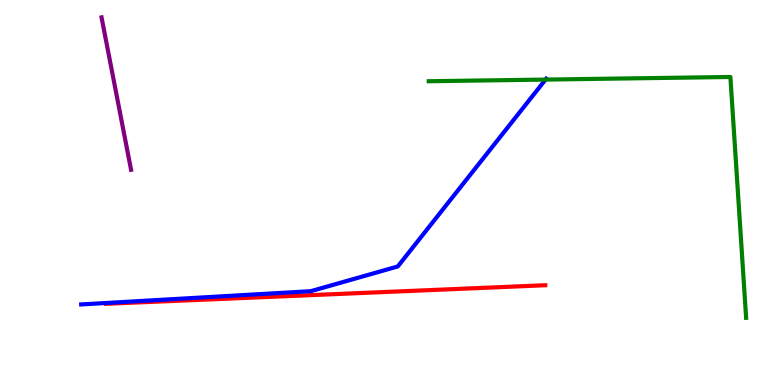[{'lines': ['blue', 'red'], 'intersections': []}, {'lines': ['green', 'red'], 'intersections': []}, {'lines': ['purple', 'red'], 'intersections': []}, {'lines': ['blue', 'green'], 'intersections': [{'x': 7.04, 'y': 7.93}]}, {'lines': ['blue', 'purple'], 'intersections': []}, {'lines': ['green', 'purple'], 'intersections': []}]